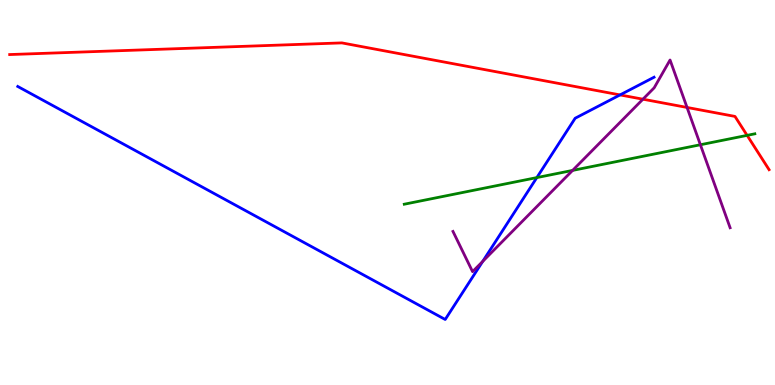[{'lines': ['blue', 'red'], 'intersections': [{'x': 8.0, 'y': 7.53}]}, {'lines': ['green', 'red'], 'intersections': [{'x': 9.64, 'y': 6.48}]}, {'lines': ['purple', 'red'], 'intersections': [{'x': 8.3, 'y': 7.42}, {'x': 8.87, 'y': 7.21}]}, {'lines': ['blue', 'green'], 'intersections': [{'x': 6.93, 'y': 5.39}]}, {'lines': ['blue', 'purple'], 'intersections': [{'x': 6.23, 'y': 3.21}]}, {'lines': ['green', 'purple'], 'intersections': [{'x': 7.39, 'y': 5.57}, {'x': 9.04, 'y': 6.24}]}]